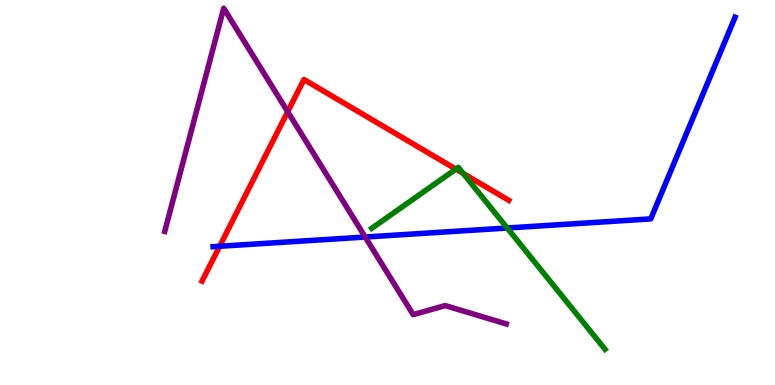[{'lines': ['blue', 'red'], 'intersections': [{'x': 2.83, 'y': 3.6}]}, {'lines': ['green', 'red'], 'intersections': [{'x': 5.88, 'y': 5.61}, {'x': 5.98, 'y': 5.49}]}, {'lines': ['purple', 'red'], 'intersections': [{'x': 3.71, 'y': 7.1}]}, {'lines': ['blue', 'green'], 'intersections': [{'x': 6.54, 'y': 4.08}]}, {'lines': ['blue', 'purple'], 'intersections': [{'x': 4.71, 'y': 3.84}]}, {'lines': ['green', 'purple'], 'intersections': []}]